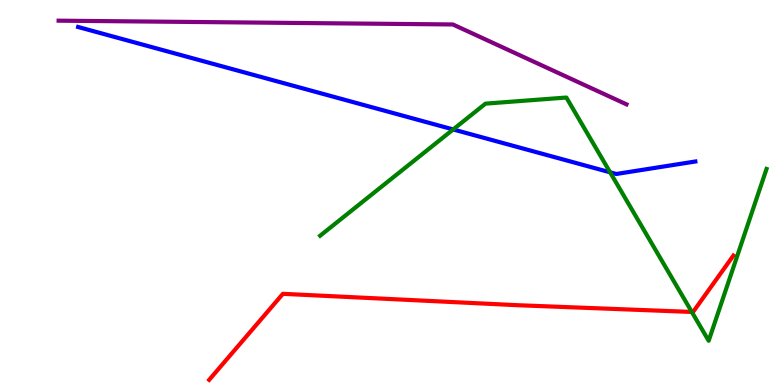[{'lines': ['blue', 'red'], 'intersections': []}, {'lines': ['green', 'red'], 'intersections': [{'x': 8.93, 'y': 1.9}]}, {'lines': ['purple', 'red'], 'intersections': []}, {'lines': ['blue', 'green'], 'intersections': [{'x': 5.85, 'y': 6.64}, {'x': 7.87, 'y': 5.52}]}, {'lines': ['blue', 'purple'], 'intersections': []}, {'lines': ['green', 'purple'], 'intersections': []}]